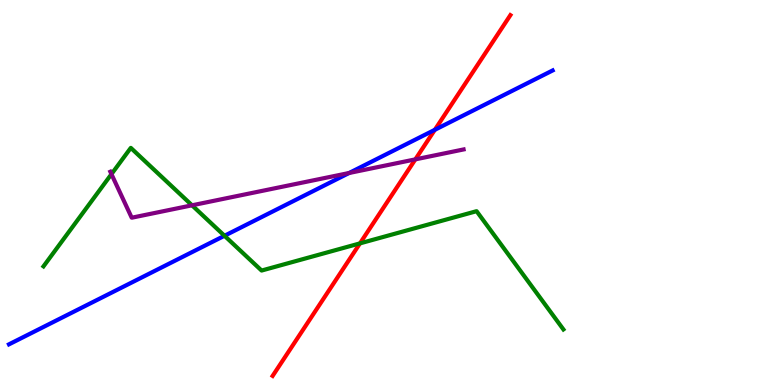[{'lines': ['blue', 'red'], 'intersections': [{'x': 5.61, 'y': 6.63}]}, {'lines': ['green', 'red'], 'intersections': [{'x': 4.64, 'y': 3.68}]}, {'lines': ['purple', 'red'], 'intersections': [{'x': 5.36, 'y': 5.86}]}, {'lines': ['blue', 'green'], 'intersections': [{'x': 2.9, 'y': 3.88}]}, {'lines': ['blue', 'purple'], 'intersections': [{'x': 4.5, 'y': 5.51}]}, {'lines': ['green', 'purple'], 'intersections': [{'x': 1.44, 'y': 5.48}, {'x': 2.48, 'y': 4.67}]}]